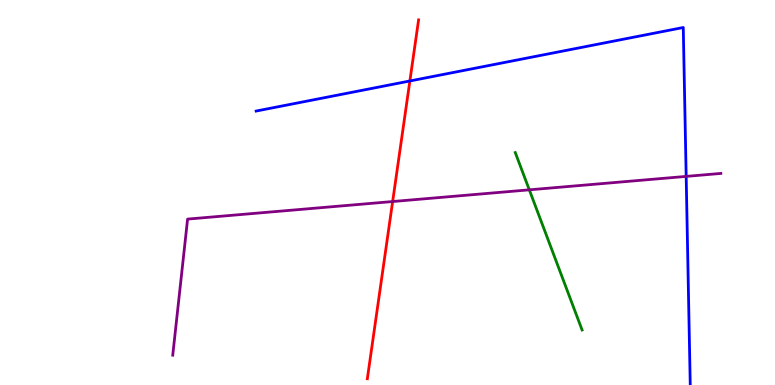[{'lines': ['blue', 'red'], 'intersections': [{'x': 5.29, 'y': 7.9}]}, {'lines': ['green', 'red'], 'intersections': []}, {'lines': ['purple', 'red'], 'intersections': [{'x': 5.07, 'y': 4.77}]}, {'lines': ['blue', 'green'], 'intersections': []}, {'lines': ['blue', 'purple'], 'intersections': [{'x': 8.85, 'y': 5.42}]}, {'lines': ['green', 'purple'], 'intersections': [{'x': 6.83, 'y': 5.07}]}]